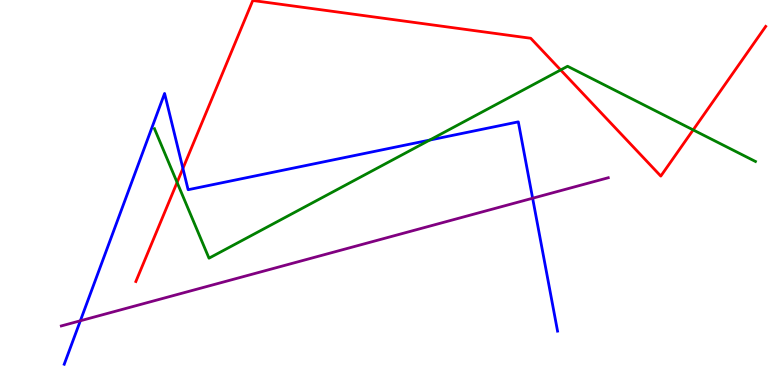[{'lines': ['blue', 'red'], 'intersections': [{'x': 2.36, 'y': 5.63}]}, {'lines': ['green', 'red'], 'intersections': [{'x': 2.29, 'y': 5.26}, {'x': 7.23, 'y': 8.18}, {'x': 8.94, 'y': 6.63}]}, {'lines': ['purple', 'red'], 'intersections': []}, {'lines': ['blue', 'green'], 'intersections': [{'x': 5.54, 'y': 6.36}]}, {'lines': ['blue', 'purple'], 'intersections': [{'x': 1.04, 'y': 1.67}, {'x': 6.87, 'y': 4.85}]}, {'lines': ['green', 'purple'], 'intersections': []}]